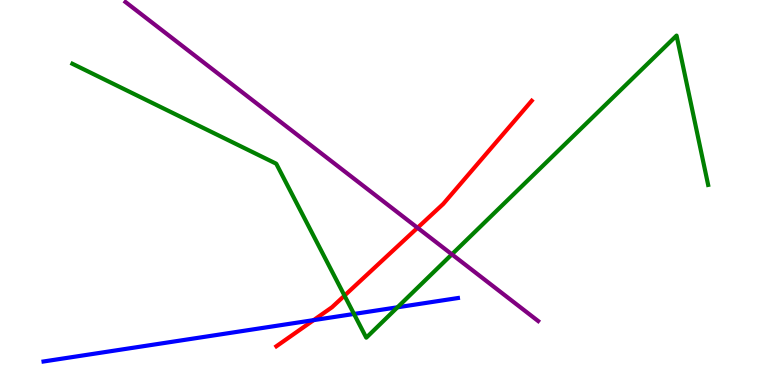[{'lines': ['blue', 'red'], 'intersections': [{'x': 4.05, 'y': 1.68}]}, {'lines': ['green', 'red'], 'intersections': [{'x': 4.45, 'y': 2.32}]}, {'lines': ['purple', 'red'], 'intersections': [{'x': 5.39, 'y': 4.08}]}, {'lines': ['blue', 'green'], 'intersections': [{'x': 4.57, 'y': 1.85}, {'x': 5.13, 'y': 2.02}]}, {'lines': ['blue', 'purple'], 'intersections': []}, {'lines': ['green', 'purple'], 'intersections': [{'x': 5.83, 'y': 3.39}]}]